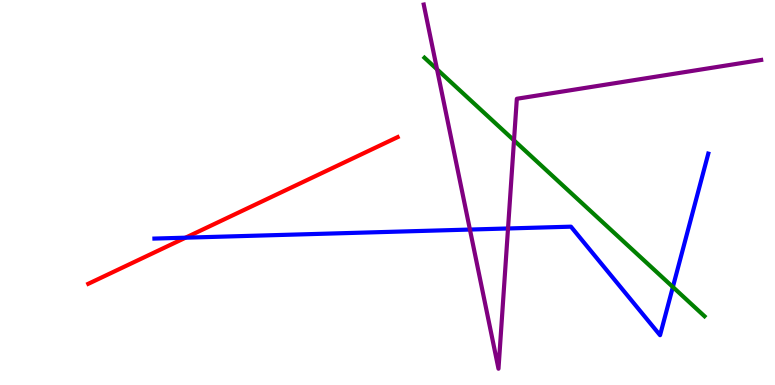[{'lines': ['blue', 'red'], 'intersections': [{'x': 2.39, 'y': 3.83}]}, {'lines': ['green', 'red'], 'intersections': []}, {'lines': ['purple', 'red'], 'intersections': []}, {'lines': ['blue', 'green'], 'intersections': [{'x': 8.68, 'y': 2.55}]}, {'lines': ['blue', 'purple'], 'intersections': [{'x': 6.06, 'y': 4.04}, {'x': 6.56, 'y': 4.07}]}, {'lines': ['green', 'purple'], 'intersections': [{'x': 5.64, 'y': 8.2}, {'x': 6.63, 'y': 6.35}]}]